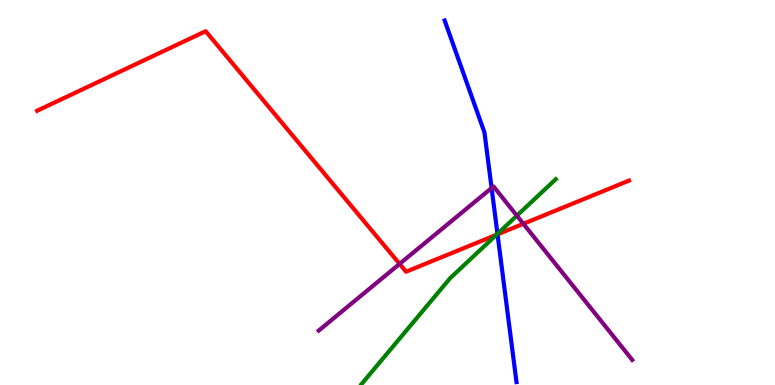[{'lines': ['blue', 'red'], 'intersections': [{'x': 6.42, 'y': 3.91}]}, {'lines': ['green', 'red'], 'intersections': [{'x': 6.41, 'y': 3.9}]}, {'lines': ['purple', 'red'], 'intersections': [{'x': 5.16, 'y': 3.15}, {'x': 6.75, 'y': 4.19}]}, {'lines': ['blue', 'green'], 'intersections': [{'x': 6.42, 'y': 3.93}]}, {'lines': ['blue', 'purple'], 'intersections': [{'x': 6.34, 'y': 5.12}]}, {'lines': ['green', 'purple'], 'intersections': [{'x': 6.67, 'y': 4.4}]}]